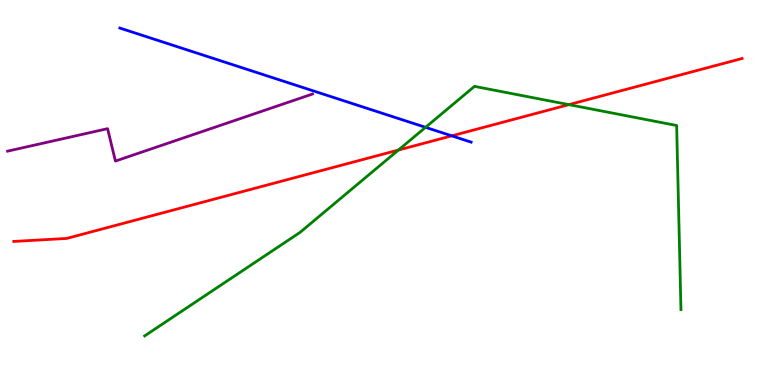[{'lines': ['blue', 'red'], 'intersections': [{'x': 5.83, 'y': 6.47}]}, {'lines': ['green', 'red'], 'intersections': [{'x': 5.14, 'y': 6.1}, {'x': 7.34, 'y': 7.28}]}, {'lines': ['purple', 'red'], 'intersections': []}, {'lines': ['blue', 'green'], 'intersections': [{'x': 5.49, 'y': 6.69}]}, {'lines': ['blue', 'purple'], 'intersections': []}, {'lines': ['green', 'purple'], 'intersections': []}]